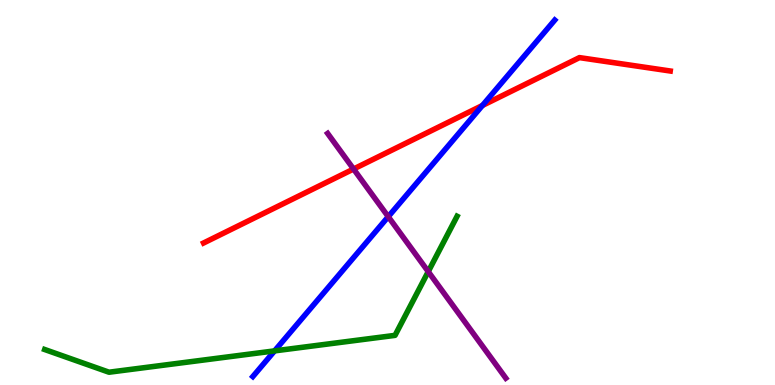[{'lines': ['blue', 'red'], 'intersections': [{'x': 6.22, 'y': 7.26}]}, {'lines': ['green', 'red'], 'intersections': []}, {'lines': ['purple', 'red'], 'intersections': [{'x': 4.56, 'y': 5.61}]}, {'lines': ['blue', 'green'], 'intersections': [{'x': 3.54, 'y': 0.886}]}, {'lines': ['blue', 'purple'], 'intersections': [{'x': 5.01, 'y': 4.37}]}, {'lines': ['green', 'purple'], 'intersections': [{'x': 5.53, 'y': 2.95}]}]